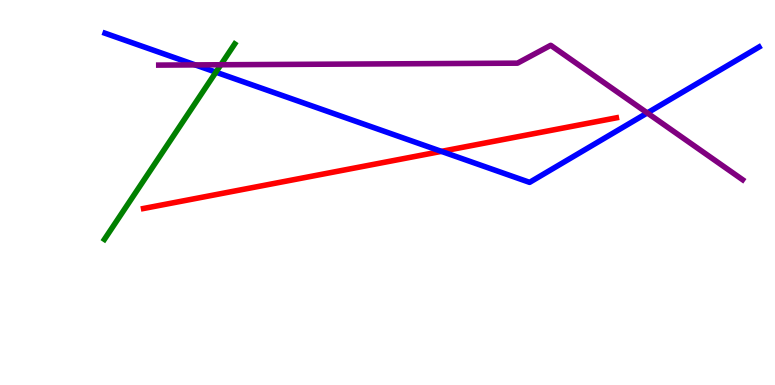[{'lines': ['blue', 'red'], 'intersections': [{'x': 5.7, 'y': 6.07}]}, {'lines': ['green', 'red'], 'intersections': []}, {'lines': ['purple', 'red'], 'intersections': []}, {'lines': ['blue', 'green'], 'intersections': [{'x': 2.79, 'y': 8.13}]}, {'lines': ['blue', 'purple'], 'intersections': [{'x': 2.52, 'y': 8.31}, {'x': 8.35, 'y': 7.07}]}, {'lines': ['green', 'purple'], 'intersections': [{'x': 2.85, 'y': 8.32}]}]